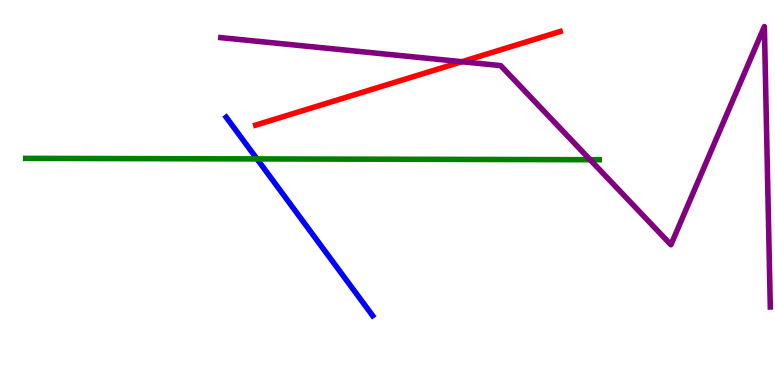[{'lines': ['blue', 'red'], 'intersections': []}, {'lines': ['green', 'red'], 'intersections': []}, {'lines': ['purple', 'red'], 'intersections': [{'x': 5.96, 'y': 8.4}]}, {'lines': ['blue', 'green'], 'intersections': [{'x': 3.32, 'y': 5.87}]}, {'lines': ['blue', 'purple'], 'intersections': []}, {'lines': ['green', 'purple'], 'intersections': [{'x': 7.61, 'y': 5.85}]}]